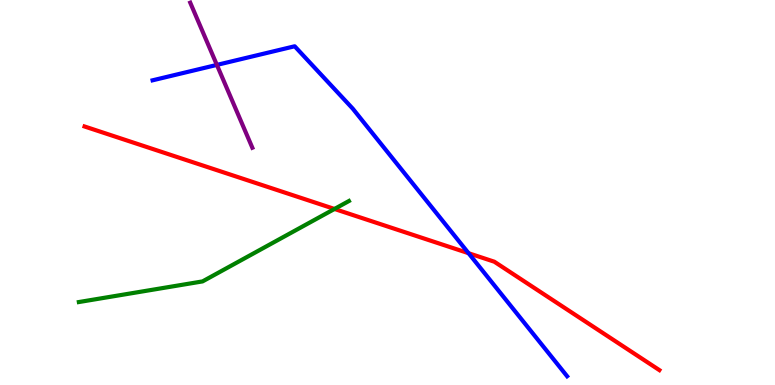[{'lines': ['blue', 'red'], 'intersections': [{'x': 6.05, 'y': 3.42}]}, {'lines': ['green', 'red'], 'intersections': [{'x': 4.32, 'y': 4.57}]}, {'lines': ['purple', 'red'], 'intersections': []}, {'lines': ['blue', 'green'], 'intersections': []}, {'lines': ['blue', 'purple'], 'intersections': [{'x': 2.8, 'y': 8.31}]}, {'lines': ['green', 'purple'], 'intersections': []}]